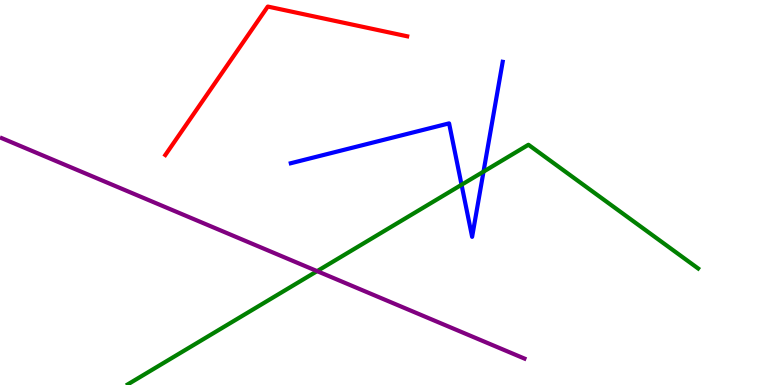[{'lines': ['blue', 'red'], 'intersections': []}, {'lines': ['green', 'red'], 'intersections': []}, {'lines': ['purple', 'red'], 'intersections': []}, {'lines': ['blue', 'green'], 'intersections': [{'x': 5.96, 'y': 5.2}, {'x': 6.24, 'y': 5.54}]}, {'lines': ['blue', 'purple'], 'intersections': []}, {'lines': ['green', 'purple'], 'intersections': [{'x': 4.09, 'y': 2.96}]}]